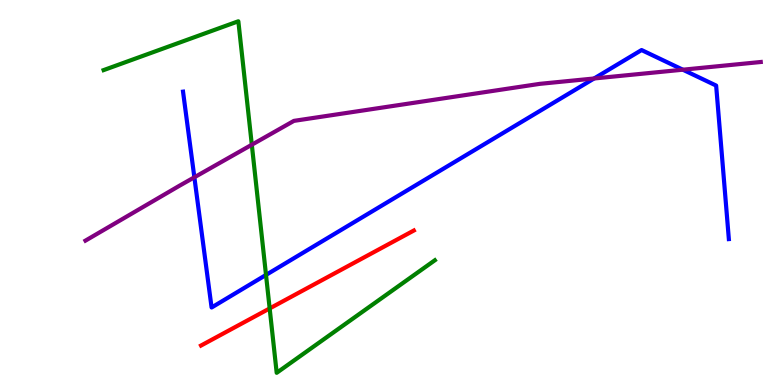[{'lines': ['blue', 'red'], 'intersections': []}, {'lines': ['green', 'red'], 'intersections': [{'x': 3.48, 'y': 1.99}]}, {'lines': ['purple', 'red'], 'intersections': []}, {'lines': ['blue', 'green'], 'intersections': [{'x': 3.43, 'y': 2.86}]}, {'lines': ['blue', 'purple'], 'intersections': [{'x': 2.51, 'y': 5.4}, {'x': 7.67, 'y': 7.96}, {'x': 8.81, 'y': 8.19}]}, {'lines': ['green', 'purple'], 'intersections': [{'x': 3.25, 'y': 6.24}]}]